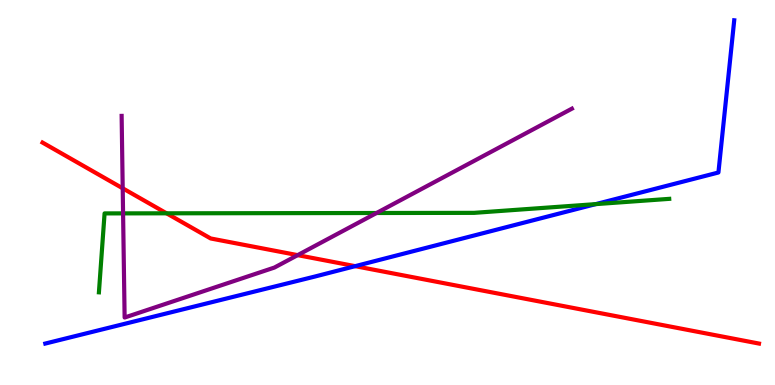[{'lines': ['blue', 'red'], 'intersections': [{'x': 4.58, 'y': 3.09}]}, {'lines': ['green', 'red'], 'intersections': [{'x': 2.15, 'y': 4.46}]}, {'lines': ['purple', 'red'], 'intersections': [{'x': 1.58, 'y': 5.11}, {'x': 3.84, 'y': 3.37}]}, {'lines': ['blue', 'green'], 'intersections': [{'x': 7.69, 'y': 4.7}]}, {'lines': ['blue', 'purple'], 'intersections': []}, {'lines': ['green', 'purple'], 'intersections': [{'x': 1.59, 'y': 4.46}, {'x': 4.86, 'y': 4.47}]}]